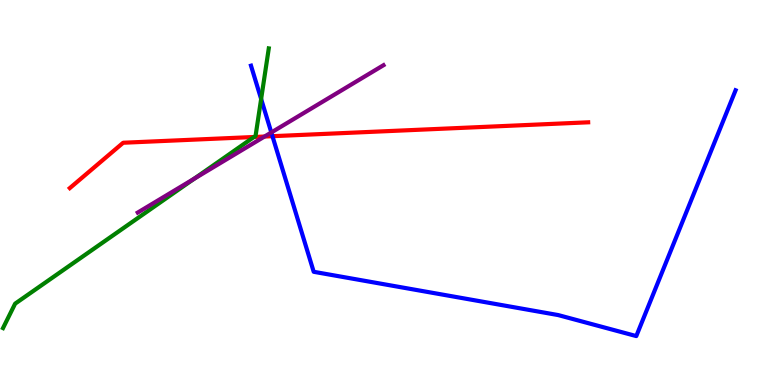[{'lines': ['blue', 'red'], 'intersections': [{'x': 3.52, 'y': 6.46}]}, {'lines': ['green', 'red'], 'intersections': [{'x': 3.28, 'y': 6.44}]}, {'lines': ['purple', 'red'], 'intersections': [{'x': 3.41, 'y': 6.45}]}, {'lines': ['blue', 'green'], 'intersections': [{'x': 3.37, 'y': 7.43}]}, {'lines': ['blue', 'purple'], 'intersections': [{'x': 3.5, 'y': 6.56}]}, {'lines': ['green', 'purple'], 'intersections': [{'x': 2.51, 'y': 5.36}]}]